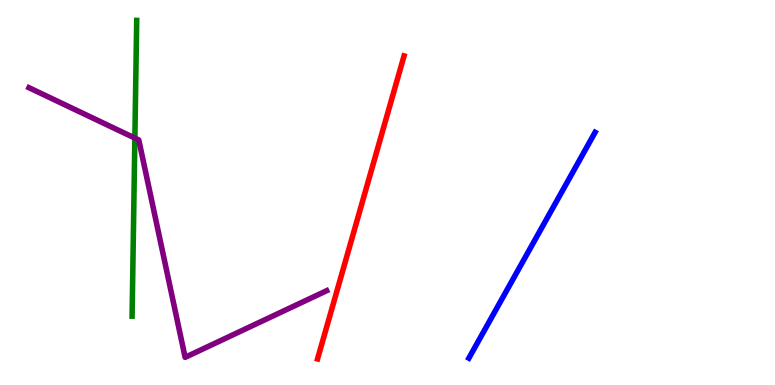[{'lines': ['blue', 'red'], 'intersections': []}, {'lines': ['green', 'red'], 'intersections': []}, {'lines': ['purple', 'red'], 'intersections': []}, {'lines': ['blue', 'green'], 'intersections': []}, {'lines': ['blue', 'purple'], 'intersections': []}, {'lines': ['green', 'purple'], 'intersections': [{'x': 1.74, 'y': 6.41}]}]